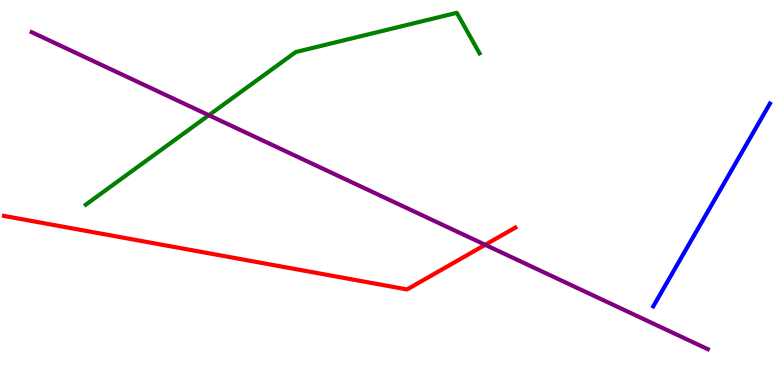[{'lines': ['blue', 'red'], 'intersections': []}, {'lines': ['green', 'red'], 'intersections': []}, {'lines': ['purple', 'red'], 'intersections': [{'x': 6.26, 'y': 3.64}]}, {'lines': ['blue', 'green'], 'intersections': []}, {'lines': ['blue', 'purple'], 'intersections': []}, {'lines': ['green', 'purple'], 'intersections': [{'x': 2.69, 'y': 7.01}]}]